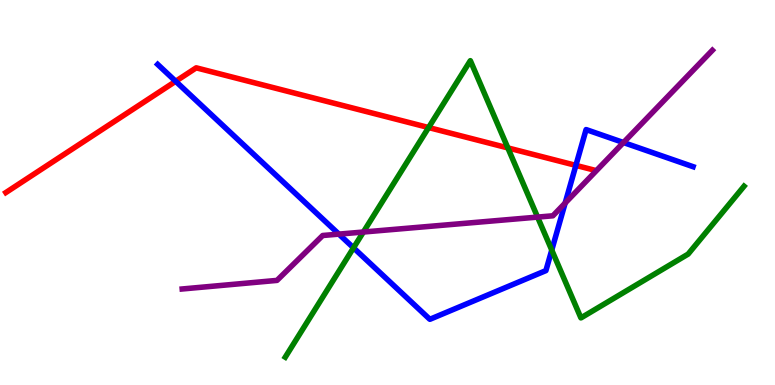[{'lines': ['blue', 'red'], 'intersections': [{'x': 2.27, 'y': 7.89}, {'x': 7.43, 'y': 5.7}]}, {'lines': ['green', 'red'], 'intersections': [{'x': 5.53, 'y': 6.69}, {'x': 6.55, 'y': 6.16}]}, {'lines': ['purple', 'red'], 'intersections': []}, {'lines': ['blue', 'green'], 'intersections': [{'x': 4.56, 'y': 3.56}, {'x': 7.12, 'y': 3.5}]}, {'lines': ['blue', 'purple'], 'intersections': [{'x': 4.37, 'y': 3.92}, {'x': 7.29, 'y': 4.73}, {'x': 8.04, 'y': 6.3}]}, {'lines': ['green', 'purple'], 'intersections': [{'x': 4.69, 'y': 3.97}, {'x': 6.94, 'y': 4.36}]}]